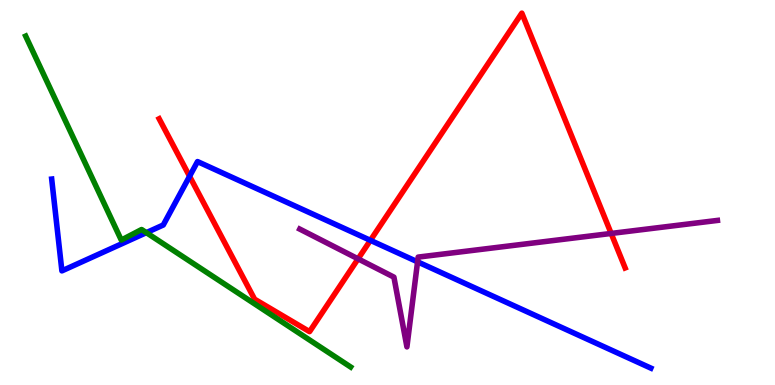[{'lines': ['blue', 'red'], 'intersections': [{'x': 2.45, 'y': 5.42}, {'x': 4.78, 'y': 3.76}]}, {'lines': ['green', 'red'], 'intersections': []}, {'lines': ['purple', 'red'], 'intersections': [{'x': 4.62, 'y': 3.28}, {'x': 7.89, 'y': 3.94}]}, {'lines': ['blue', 'green'], 'intersections': [{'x': 1.89, 'y': 3.96}]}, {'lines': ['blue', 'purple'], 'intersections': [{'x': 5.39, 'y': 3.2}]}, {'lines': ['green', 'purple'], 'intersections': []}]